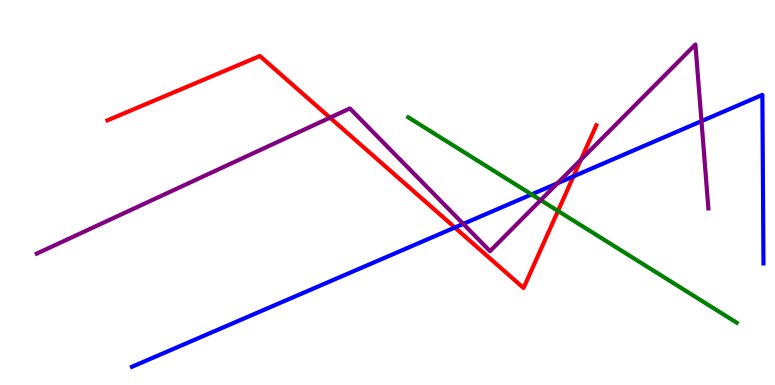[{'lines': ['blue', 'red'], 'intersections': [{'x': 5.87, 'y': 4.09}, {'x': 7.4, 'y': 5.42}]}, {'lines': ['green', 'red'], 'intersections': [{'x': 7.2, 'y': 4.52}]}, {'lines': ['purple', 'red'], 'intersections': [{'x': 4.26, 'y': 6.94}, {'x': 7.5, 'y': 5.85}]}, {'lines': ['blue', 'green'], 'intersections': [{'x': 6.86, 'y': 4.95}]}, {'lines': ['blue', 'purple'], 'intersections': [{'x': 5.98, 'y': 4.18}, {'x': 7.19, 'y': 5.24}, {'x': 9.05, 'y': 6.85}]}, {'lines': ['green', 'purple'], 'intersections': [{'x': 6.98, 'y': 4.8}]}]